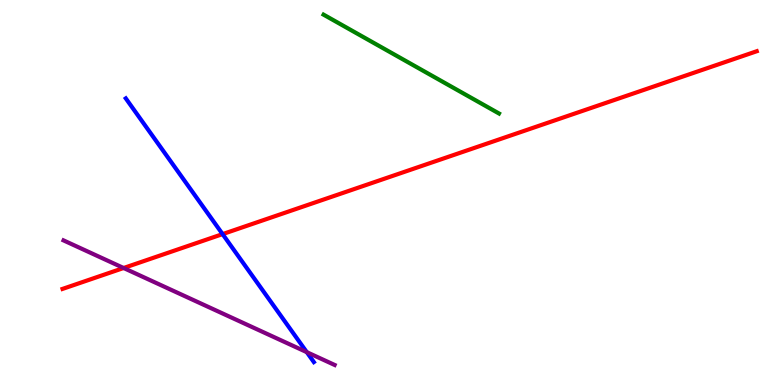[{'lines': ['blue', 'red'], 'intersections': [{'x': 2.87, 'y': 3.92}]}, {'lines': ['green', 'red'], 'intersections': []}, {'lines': ['purple', 'red'], 'intersections': [{'x': 1.59, 'y': 3.04}]}, {'lines': ['blue', 'green'], 'intersections': []}, {'lines': ['blue', 'purple'], 'intersections': [{'x': 3.96, 'y': 0.853}]}, {'lines': ['green', 'purple'], 'intersections': []}]